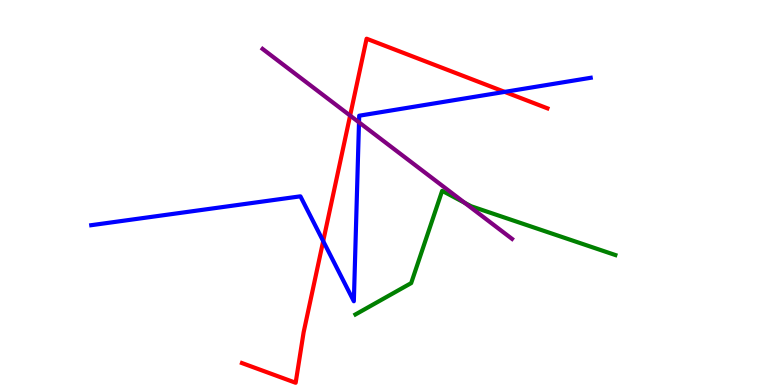[{'lines': ['blue', 'red'], 'intersections': [{'x': 4.17, 'y': 3.74}, {'x': 6.51, 'y': 7.61}]}, {'lines': ['green', 'red'], 'intersections': []}, {'lines': ['purple', 'red'], 'intersections': [{'x': 4.52, 'y': 7.0}]}, {'lines': ['blue', 'green'], 'intersections': []}, {'lines': ['blue', 'purple'], 'intersections': [{'x': 4.63, 'y': 6.82}]}, {'lines': ['green', 'purple'], 'intersections': [{'x': 6.0, 'y': 4.73}]}]